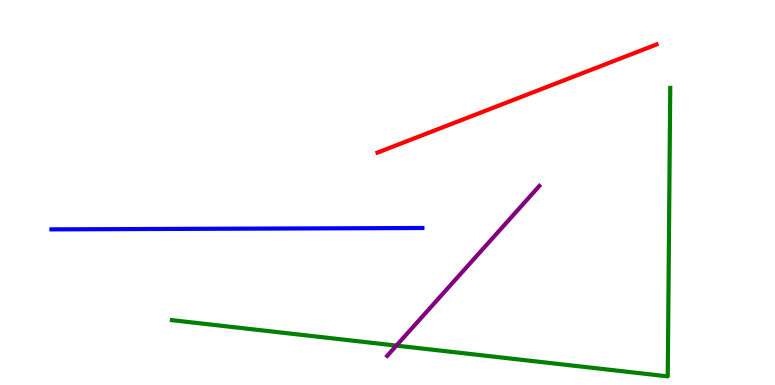[{'lines': ['blue', 'red'], 'intersections': []}, {'lines': ['green', 'red'], 'intersections': []}, {'lines': ['purple', 'red'], 'intersections': []}, {'lines': ['blue', 'green'], 'intersections': []}, {'lines': ['blue', 'purple'], 'intersections': []}, {'lines': ['green', 'purple'], 'intersections': [{'x': 5.11, 'y': 1.02}]}]